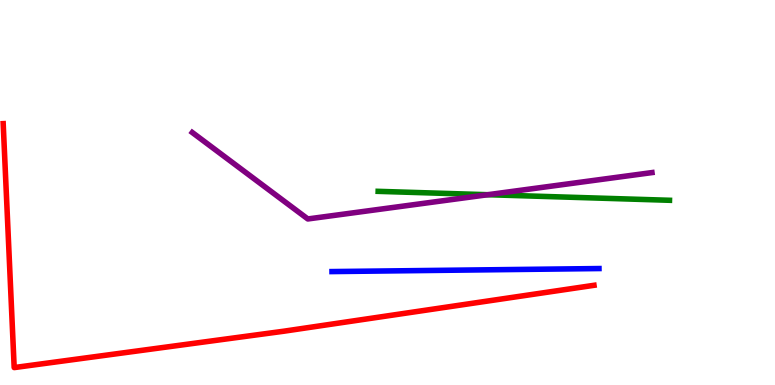[{'lines': ['blue', 'red'], 'intersections': []}, {'lines': ['green', 'red'], 'intersections': []}, {'lines': ['purple', 'red'], 'intersections': []}, {'lines': ['blue', 'green'], 'intersections': []}, {'lines': ['blue', 'purple'], 'intersections': []}, {'lines': ['green', 'purple'], 'intersections': [{'x': 6.29, 'y': 4.94}]}]